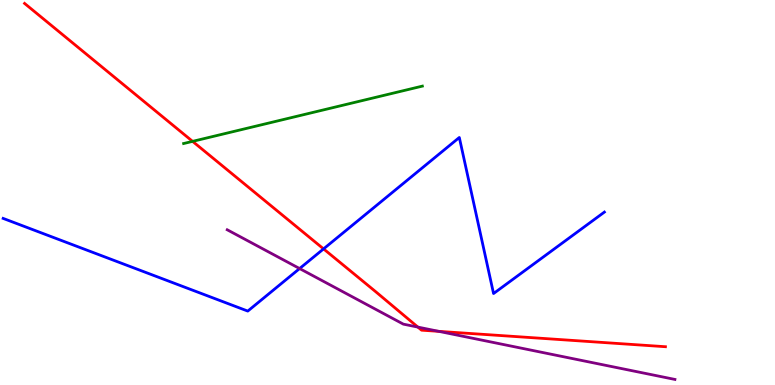[{'lines': ['blue', 'red'], 'intersections': [{'x': 4.17, 'y': 3.54}]}, {'lines': ['green', 'red'], 'intersections': [{'x': 2.49, 'y': 6.33}]}, {'lines': ['purple', 'red'], 'intersections': [{'x': 5.39, 'y': 1.5}, {'x': 5.66, 'y': 1.39}]}, {'lines': ['blue', 'green'], 'intersections': []}, {'lines': ['blue', 'purple'], 'intersections': [{'x': 3.87, 'y': 3.02}]}, {'lines': ['green', 'purple'], 'intersections': []}]